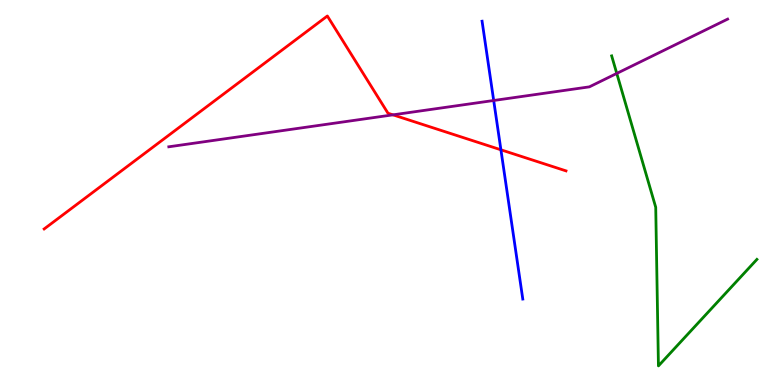[{'lines': ['blue', 'red'], 'intersections': [{'x': 6.46, 'y': 6.11}]}, {'lines': ['green', 'red'], 'intersections': []}, {'lines': ['purple', 'red'], 'intersections': [{'x': 5.07, 'y': 7.02}]}, {'lines': ['blue', 'green'], 'intersections': []}, {'lines': ['blue', 'purple'], 'intersections': [{'x': 6.37, 'y': 7.39}]}, {'lines': ['green', 'purple'], 'intersections': [{'x': 7.96, 'y': 8.09}]}]